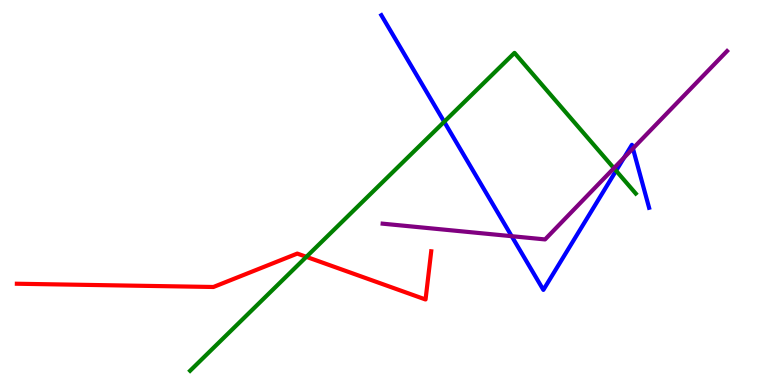[{'lines': ['blue', 'red'], 'intersections': []}, {'lines': ['green', 'red'], 'intersections': [{'x': 3.95, 'y': 3.33}]}, {'lines': ['purple', 'red'], 'intersections': []}, {'lines': ['blue', 'green'], 'intersections': [{'x': 5.73, 'y': 6.84}, {'x': 7.95, 'y': 5.57}]}, {'lines': ['blue', 'purple'], 'intersections': [{'x': 6.6, 'y': 3.87}, {'x': 8.05, 'y': 5.91}, {'x': 8.17, 'y': 6.14}]}, {'lines': ['green', 'purple'], 'intersections': [{'x': 7.92, 'y': 5.63}]}]